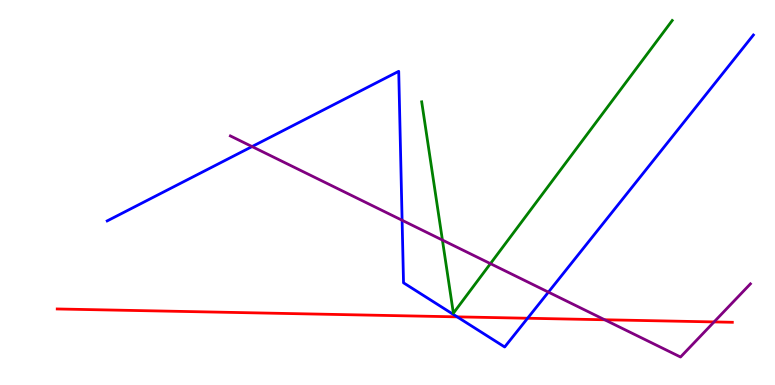[{'lines': ['blue', 'red'], 'intersections': [{'x': 5.9, 'y': 1.77}, {'x': 6.81, 'y': 1.73}]}, {'lines': ['green', 'red'], 'intersections': []}, {'lines': ['purple', 'red'], 'intersections': [{'x': 7.8, 'y': 1.69}, {'x': 9.21, 'y': 1.64}]}, {'lines': ['blue', 'green'], 'intersections': []}, {'lines': ['blue', 'purple'], 'intersections': [{'x': 3.25, 'y': 6.19}, {'x': 5.19, 'y': 4.28}, {'x': 7.08, 'y': 2.41}]}, {'lines': ['green', 'purple'], 'intersections': [{'x': 5.71, 'y': 3.76}, {'x': 6.33, 'y': 3.15}]}]